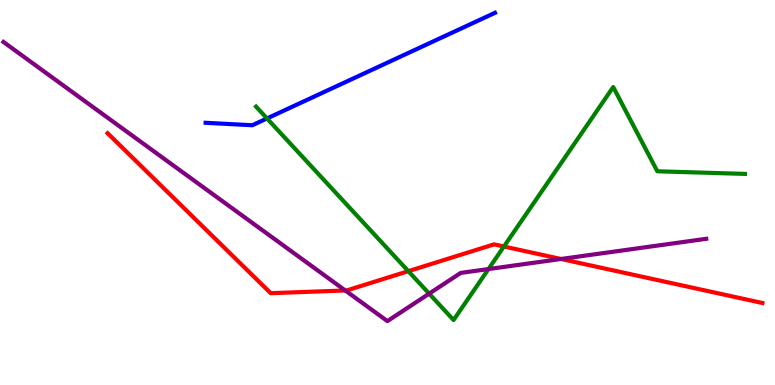[{'lines': ['blue', 'red'], 'intersections': []}, {'lines': ['green', 'red'], 'intersections': [{'x': 5.27, 'y': 2.96}, {'x': 6.5, 'y': 3.6}]}, {'lines': ['purple', 'red'], 'intersections': [{'x': 4.46, 'y': 2.46}, {'x': 7.24, 'y': 3.27}]}, {'lines': ['blue', 'green'], 'intersections': [{'x': 3.45, 'y': 6.92}]}, {'lines': ['blue', 'purple'], 'intersections': []}, {'lines': ['green', 'purple'], 'intersections': [{'x': 5.54, 'y': 2.37}, {'x': 6.3, 'y': 3.01}]}]